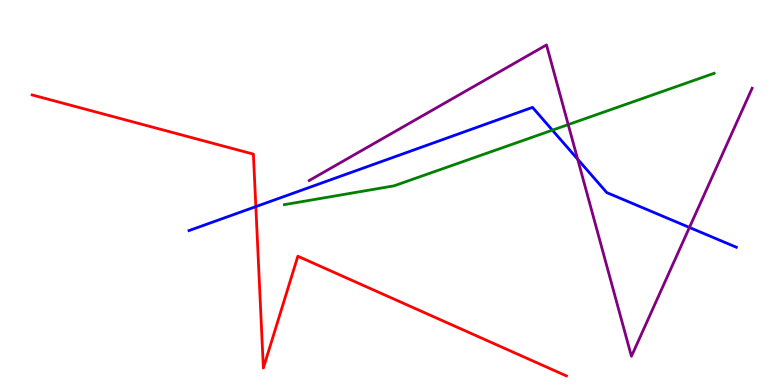[{'lines': ['blue', 'red'], 'intersections': [{'x': 3.3, 'y': 4.63}]}, {'lines': ['green', 'red'], 'intersections': []}, {'lines': ['purple', 'red'], 'intersections': []}, {'lines': ['blue', 'green'], 'intersections': [{'x': 7.13, 'y': 6.62}]}, {'lines': ['blue', 'purple'], 'intersections': [{'x': 7.45, 'y': 5.87}, {'x': 8.9, 'y': 4.09}]}, {'lines': ['green', 'purple'], 'intersections': [{'x': 7.33, 'y': 6.76}]}]